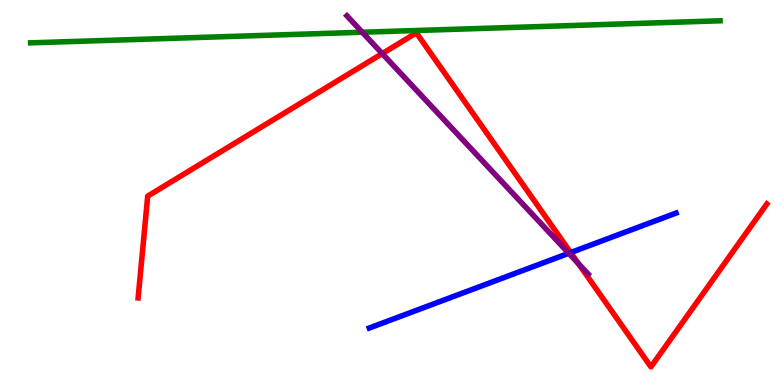[{'lines': ['blue', 'red'], 'intersections': [{'x': 7.36, 'y': 3.44}]}, {'lines': ['green', 'red'], 'intersections': []}, {'lines': ['purple', 'red'], 'intersections': [{'x': 4.93, 'y': 8.61}, {'x': 7.46, 'y': 3.15}]}, {'lines': ['blue', 'green'], 'intersections': []}, {'lines': ['blue', 'purple'], 'intersections': [{'x': 7.34, 'y': 3.42}]}, {'lines': ['green', 'purple'], 'intersections': [{'x': 4.67, 'y': 9.16}]}]